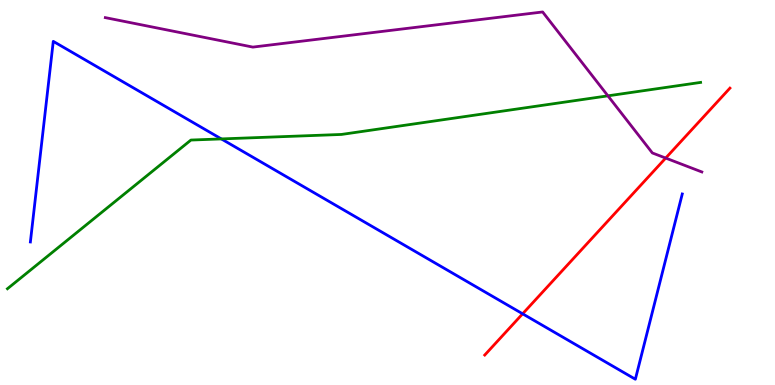[{'lines': ['blue', 'red'], 'intersections': [{'x': 6.74, 'y': 1.85}]}, {'lines': ['green', 'red'], 'intersections': []}, {'lines': ['purple', 'red'], 'intersections': [{'x': 8.59, 'y': 5.89}]}, {'lines': ['blue', 'green'], 'intersections': [{'x': 2.86, 'y': 6.39}]}, {'lines': ['blue', 'purple'], 'intersections': []}, {'lines': ['green', 'purple'], 'intersections': [{'x': 7.84, 'y': 7.51}]}]